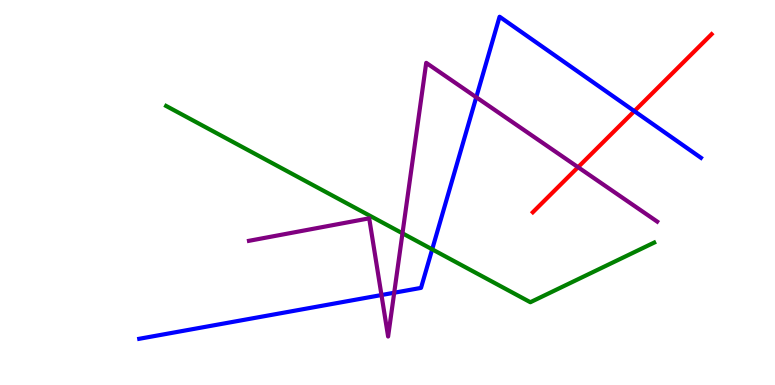[{'lines': ['blue', 'red'], 'intersections': [{'x': 8.19, 'y': 7.11}]}, {'lines': ['green', 'red'], 'intersections': []}, {'lines': ['purple', 'red'], 'intersections': [{'x': 7.46, 'y': 5.66}]}, {'lines': ['blue', 'green'], 'intersections': [{'x': 5.58, 'y': 3.52}]}, {'lines': ['blue', 'purple'], 'intersections': [{'x': 4.92, 'y': 2.34}, {'x': 5.09, 'y': 2.4}, {'x': 6.15, 'y': 7.47}]}, {'lines': ['green', 'purple'], 'intersections': [{'x': 5.19, 'y': 3.94}]}]